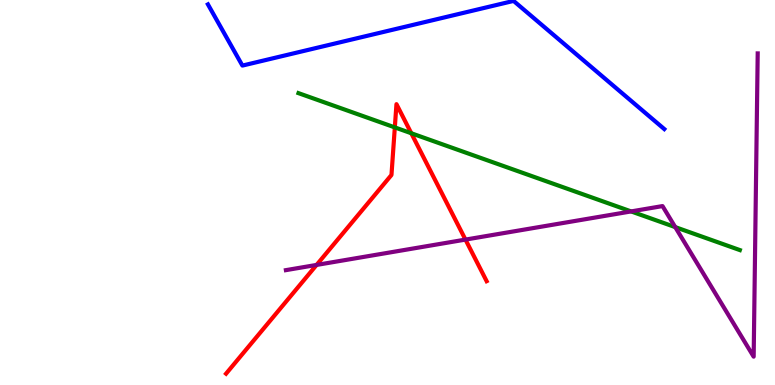[{'lines': ['blue', 'red'], 'intersections': []}, {'lines': ['green', 'red'], 'intersections': [{'x': 5.09, 'y': 6.69}, {'x': 5.31, 'y': 6.54}]}, {'lines': ['purple', 'red'], 'intersections': [{'x': 4.09, 'y': 3.12}, {'x': 6.01, 'y': 3.78}]}, {'lines': ['blue', 'green'], 'intersections': []}, {'lines': ['blue', 'purple'], 'intersections': []}, {'lines': ['green', 'purple'], 'intersections': [{'x': 8.14, 'y': 4.51}, {'x': 8.71, 'y': 4.1}]}]